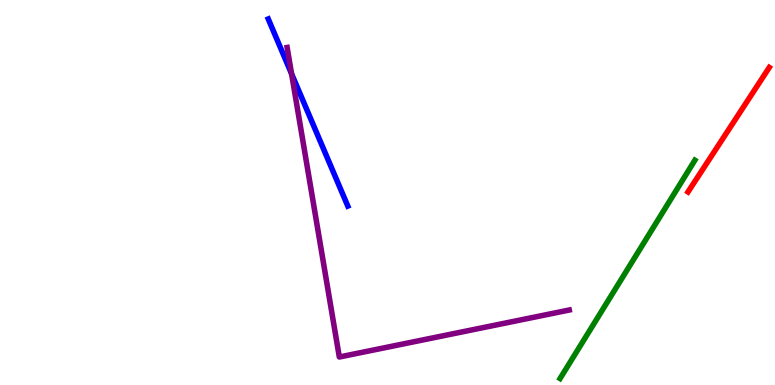[{'lines': ['blue', 'red'], 'intersections': []}, {'lines': ['green', 'red'], 'intersections': []}, {'lines': ['purple', 'red'], 'intersections': []}, {'lines': ['blue', 'green'], 'intersections': []}, {'lines': ['blue', 'purple'], 'intersections': [{'x': 3.76, 'y': 8.08}]}, {'lines': ['green', 'purple'], 'intersections': []}]